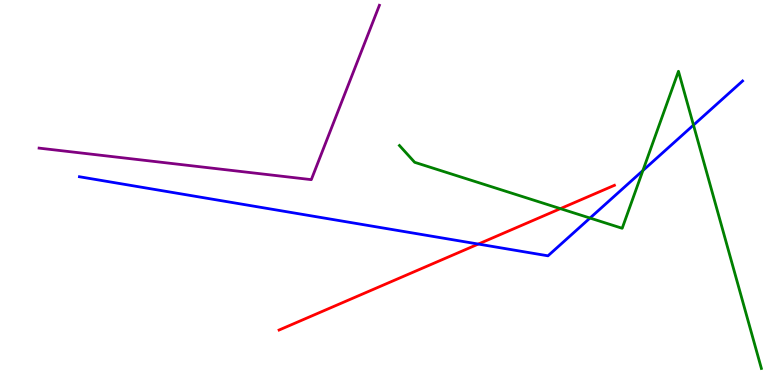[{'lines': ['blue', 'red'], 'intersections': [{'x': 6.17, 'y': 3.66}]}, {'lines': ['green', 'red'], 'intersections': [{'x': 7.23, 'y': 4.58}]}, {'lines': ['purple', 'red'], 'intersections': []}, {'lines': ['blue', 'green'], 'intersections': [{'x': 7.61, 'y': 4.34}, {'x': 8.3, 'y': 5.57}, {'x': 8.95, 'y': 6.75}]}, {'lines': ['blue', 'purple'], 'intersections': []}, {'lines': ['green', 'purple'], 'intersections': []}]